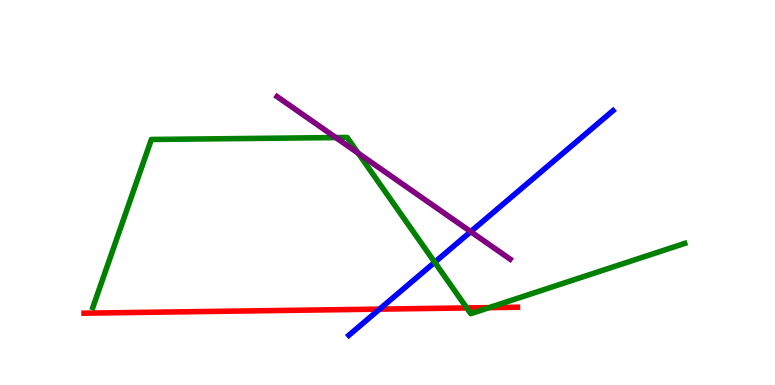[{'lines': ['blue', 'red'], 'intersections': [{'x': 4.9, 'y': 1.97}]}, {'lines': ['green', 'red'], 'intersections': [{'x': 6.02, 'y': 2.0}, {'x': 6.31, 'y': 2.01}]}, {'lines': ['purple', 'red'], 'intersections': []}, {'lines': ['blue', 'green'], 'intersections': [{'x': 5.61, 'y': 3.19}]}, {'lines': ['blue', 'purple'], 'intersections': [{'x': 6.07, 'y': 3.98}]}, {'lines': ['green', 'purple'], 'intersections': [{'x': 4.33, 'y': 6.43}, {'x': 4.62, 'y': 6.02}]}]